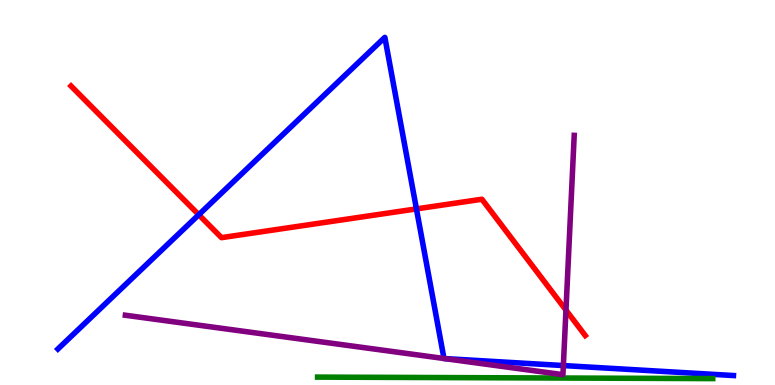[{'lines': ['blue', 'red'], 'intersections': [{'x': 2.56, 'y': 4.42}, {'x': 5.37, 'y': 4.57}]}, {'lines': ['green', 'red'], 'intersections': []}, {'lines': ['purple', 'red'], 'intersections': [{'x': 7.3, 'y': 1.95}]}, {'lines': ['blue', 'green'], 'intersections': []}, {'lines': ['blue', 'purple'], 'intersections': [{'x': 5.73, 'y': 0.688}, {'x': 5.73, 'y': 0.687}, {'x': 7.27, 'y': 0.505}]}, {'lines': ['green', 'purple'], 'intersections': []}]